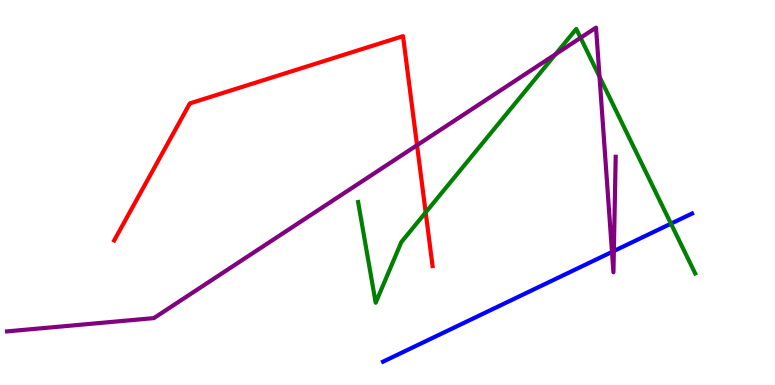[{'lines': ['blue', 'red'], 'intersections': []}, {'lines': ['green', 'red'], 'intersections': [{'x': 5.49, 'y': 4.48}]}, {'lines': ['purple', 'red'], 'intersections': [{'x': 5.38, 'y': 6.23}]}, {'lines': ['blue', 'green'], 'intersections': [{'x': 8.66, 'y': 4.19}]}, {'lines': ['blue', 'purple'], 'intersections': [{'x': 7.9, 'y': 3.46}, {'x': 7.92, 'y': 3.48}]}, {'lines': ['green', 'purple'], 'intersections': [{'x': 7.17, 'y': 8.59}, {'x': 7.49, 'y': 9.02}, {'x': 7.74, 'y': 8.01}]}]